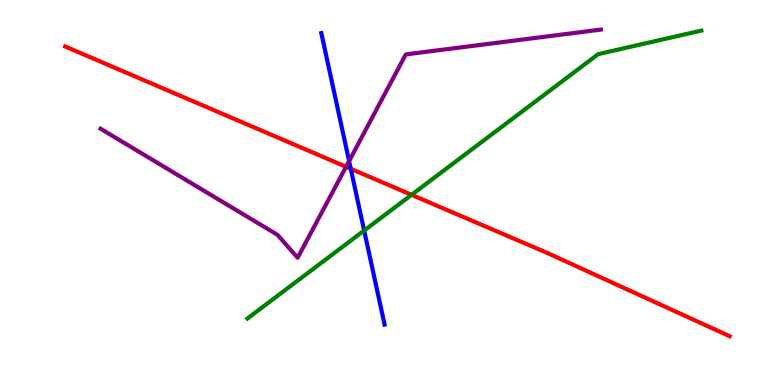[{'lines': ['blue', 'red'], 'intersections': [{'x': 4.53, 'y': 5.62}]}, {'lines': ['green', 'red'], 'intersections': [{'x': 5.31, 'y': 4.94}]}, {'lines': ['purple', 'red'], 'intersections': [{'x': 4.47, 'y': 5.67}]}, {'lines': ['blue', 'green'], 'intersections': [{'x': 4.7, 'y': 4.01}]}, {'lines': ['blue', 'purple'], 'intersections': [{'x': 4.5, 'y': 5.82}]}, {'lines': ['green', 'purple'], 'intersections': []}]